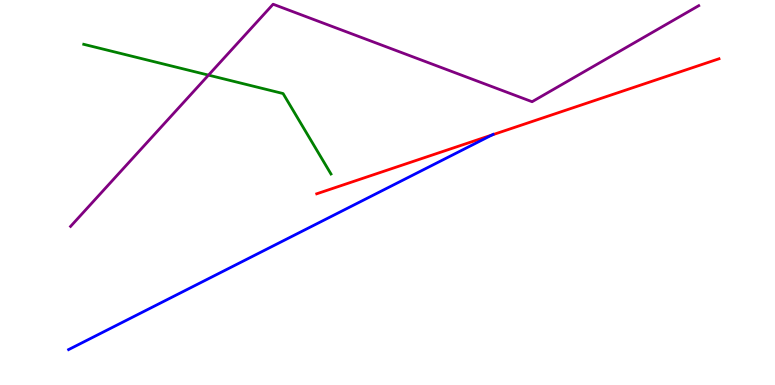[{'lines': ['blue', 'red'], 'intersections': [{'x': 6.35, 'y': 6.49}]}, {'lines': ['green', 'red'], 'intersections': []}, {'lines': ['purple', 'red'], 'intersections': []}, {'lines': ['blue', 'green'], 'intersections': []}, {'lines': ['blue', 'purple'], 'intersections': []}, {'lines': ['green', 'purple'], 'intersections': [{'x': 2.69, 'y': 8.05}]}]